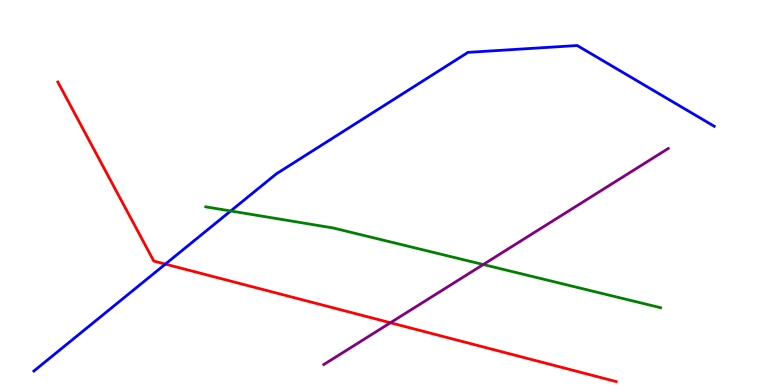[{'lines': ['blue', 'red'], 'intersections': [{'x': 2.13, 'y': 3.14}]}, {'lines': ['green', 'red'], 'intersections': []}, {'lines': ['purple', 'red'], 'intersections': [{'x': 5.04, 'y': 1.62}]}, {'lines': ['blue', 'green'], 'intersections': [{'x': 2.98, 'y': 4.52}]}, {'lines': ['blue', 'purple'], 'intersections': []}, {'lines': ['green', 'purple'], 'intersections': [{'x': 6.24, 'y': 3.13}]}]